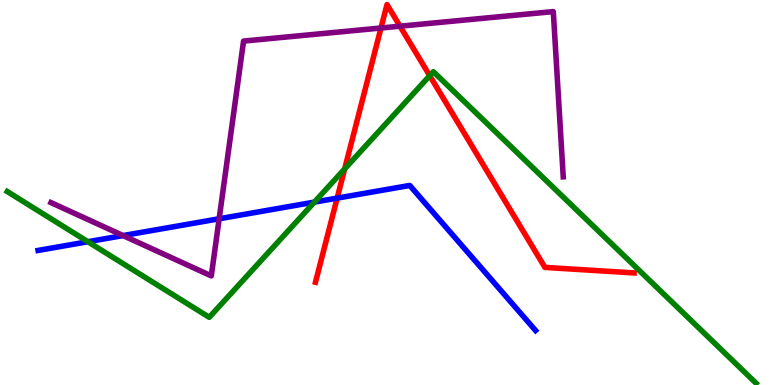[{'lines': ['blue', 'red'], 'intersections': [{'x': 4.35, 'y': 4.85}]}, {'lines': ['green', 'red'], 'intersections': [{'x': 4.45, 'y': 5.61}, {'x': 5.54, 'y': 8.03}]}, {'lines': ['purple', 'red'], 'intersections': [{'x': 4.92, 'y': 9.27}, {'x': 5.16, 'y': 9.32}]}, {'lines': ['blue', 'green'], 'intersections': [{'x': 1.13, 'y': 3.72}, {'x': 4.06, 'y': 4.75}]}, {'lines': ['blue', 'purple'], 'intersections': [{'x': 1.59, 'y': 3.88}, {'x': 2.83, 'y': 4.32}]}, {'lines': ['green', 'purple'], 'intersections': []}]